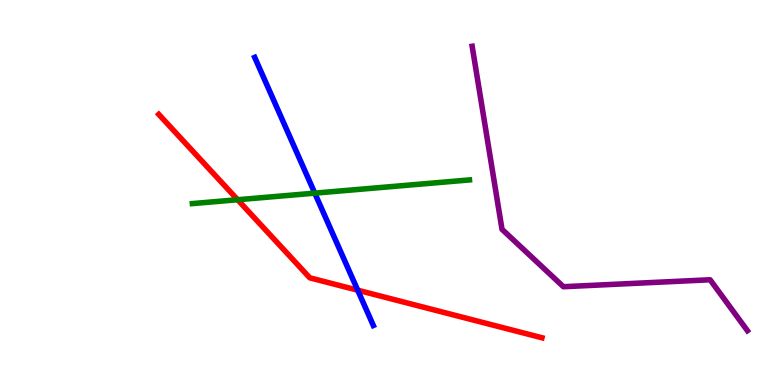[{'lines': ['blue', 'red'], 'intersections': [{'x': 4.62, 'y': 2.46}]}, {'lines': ['green', 'red'], 'intersections': [{'x': 3.07, 'y': 4.81}]}, {'lines': ['purple', 'red'], 'intersections': []}, {'lines': ['blue', 'green'], 'intersections': [{'x': 4.06, 'y': 4.98}]}, {'lines': ['blue', 'purple'], 'intersections': []}, {'lines': ['green', 'purple'], 'intersections': []}]